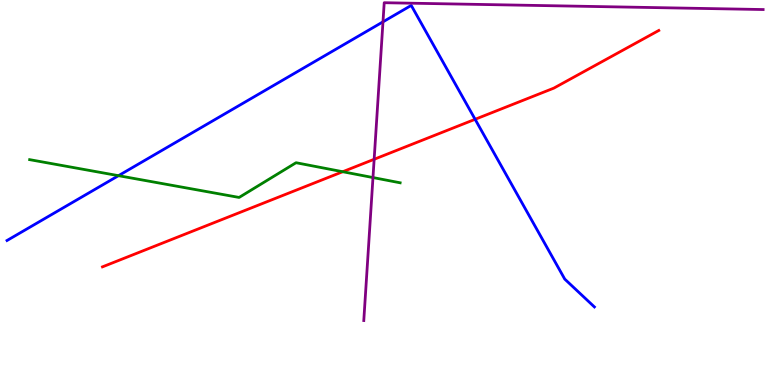[{'lines': ['blue', 'red'], 'intersections': [{'x': 6.13, 'y': 6.9}]}, {'lines': ['green', 'red'], 'intersections': [{'x': 4.42, 'y': 5.54}]}, {'lines': ['purple', 'red'], 'intersections': [{'x': 4.83, 'y': 5.86}]}, {'lines': ['blue', 'green'], 'intersections': [{'x': 1.53, 'y': 5.44}]}, {'lines': ['blue', 'purple'], 'intersections': [{'x': 4.94, 'y': 9.43}]}, {'lines': ['green', 'purple'], 'intersections': [{'x': 4.81, 'y': 5.39}]}]